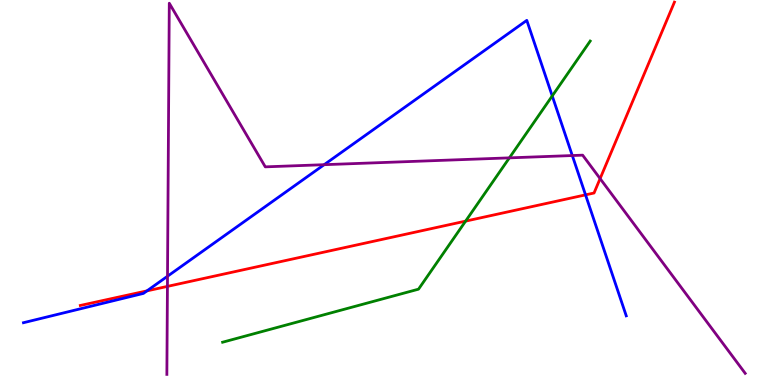[{'lines': ['blue', 'red'], 'intersections': [{'x': 1.9, 'y': 2.44}, {'x': 7.56, 'y': 4.94}]}, {'lines': ['green', 'red'], 'intersections': [{'x': 6.01, 'y': 4.26}]}, {'lines': ['purple', 'red'], 'intersections': [{'x': 2.16, 'y': 2.56}, {'x': 7.74, 'y': 5.36}]}, {'lines': ['blue', 'green'], 'intersections': [{'x': 7.13, 'y': 7.51}]}, {'lines': ['blue', 'purple'], 'intersections': [{'x': 2.16, 'y': 2.82}, {'x': 4.18, 'y': 5.72}, {'x': 7.38, 'y': 5.96}]}, {'lines': ['green', 'purple'], 'intersections': [{'x': 6.57, 'y': 5.9}]}]